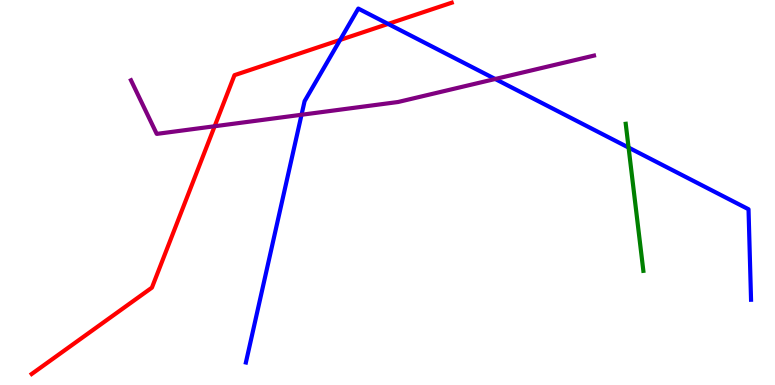[{'lines': ['blue', 'red'], 'intersections': [{'x': 4.39, 'y': 8.96}, {'x': 5.01, 'y': 9.38}]}, {'lines': ['green', 'red'], 'intersections': []}, {'lines': ['purple', 'red'], 'intersections': [{'x': 2.77, 'y': 6.72}]}, {'lines': ['blue', 'green'], 'intersections': [{'x': 8.11, 'y': 6.17}]}, {'lines': ['blue', 'purple'], 'intersections': [{'x': 3.89, 'y': 7.02}, {'x': 6.39, 'y': 7.95}]}, {'lines': ['green', 'purple'], 'intersections': []}]